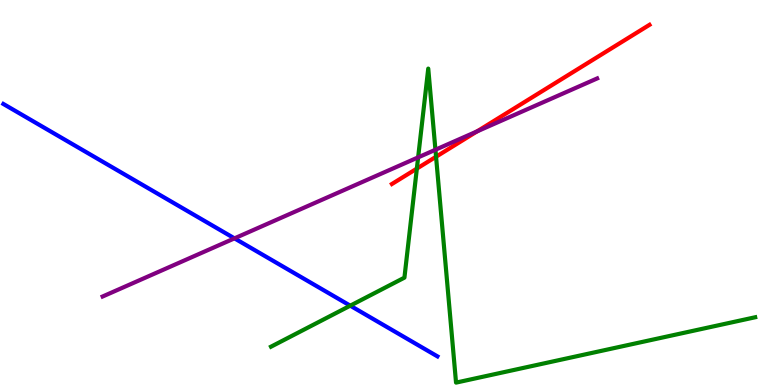[{'lines': ['blue', 'red'], 'intersections': []}, {'lines': ['green', 'red'], 'intersections': [{'x': 5.38, 'y': 5.62}, {'x': 5.63, 'y': 5.93}]}, {'lines': ['purple', 'red'], 'intersections': [{'x': 6.16, 'y': 6.59}]}, {'lines': ['blue', 'green'], 'intersections': [{'x': 4.52, 'y': 2.06}]}, {'lines': ['blue', 'purple'], 'intersections': [{'x': 3.03, 'y': 3.81}]}, {'lines': ['green', 'purple'], 'intersections': [{'x': 5.4, 'y': 5.91}, {'x': 5.62, 'y': 6.11}]}]